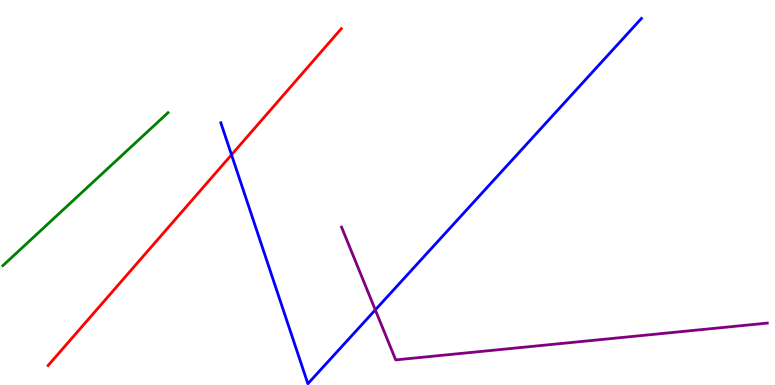[{'lines': ['blue', 'red'], 'intersections': [{'x': 2.99, 'y': 5.98}]}, {'lines': ['green', 'red'], 'intersections': []}, {'lines': ['purple', 'red'], 'intersections': []}, {'lines': ['blue', 'green'], 'intersections': []}, {'lines': ['blue', 'purple'], 'intersections': [{'x': 4.84, 'y': 1.95}]}, {'lines': ['green', 'purple'], 'intersections': []}]